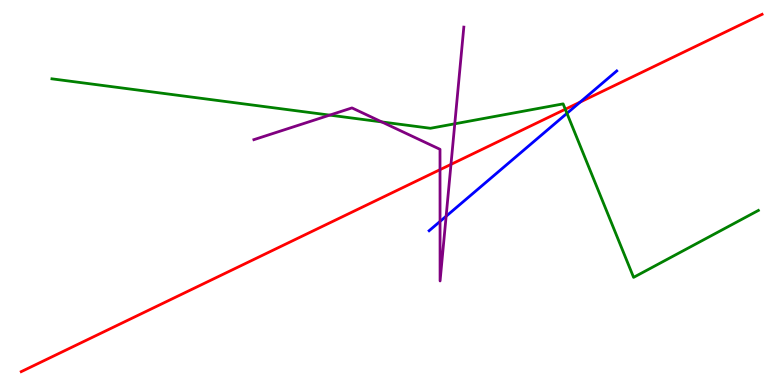[{'lines': ['blue', 'red'], 'intersections': [{'x': 7.49, 'y': 7.35}]}, {'lines': ['green', 'red'], 'intersections': [{'x': 7.29, 'y': 7.16}]}, {'lines': ['purple', 'red'], 'intersections': [{'x': 5.68, 'y': 5.59}, {'x': 5.82, 'y': 5.73}]}, {'lines': ['blue', 'green'], 'intersections': [{'x': 7.32, 'y': 7.06}]}, {'lines': ['blue', 'purple'], 'intersections': [{'x': 5.68, 'y': 4.25}, {'x': 5.76, 'y': 4.38}]}, {'lines': ['green', 'purple'], 'intersections': [{'x': 4.25, 'y': 7.01}, {'x': 4.93, 'y': 6.83}, {'x': 5.87, 'y': 6.78}]}]